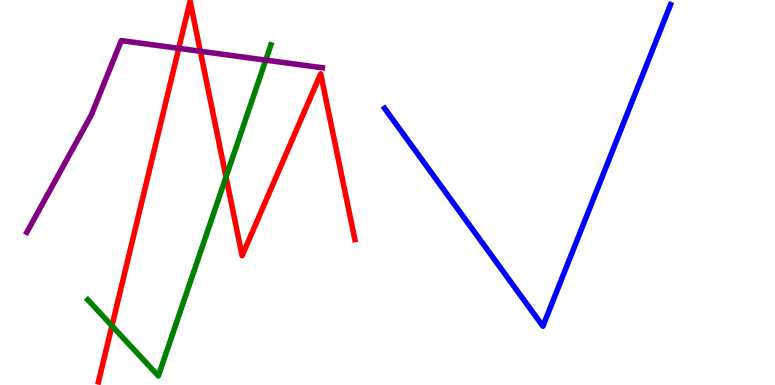[{'lines': ['blue', 'red'], 'intersections': []}, {'lines': ['green', 'red'], 'intersections': [{'x': 1.44, 'y': 1.54}, {'x': 2.92, 'y': 5.4}]}, {'lines': ['purple', 'red'], 'intersections': [{'x': 2.31, 'y': 8.74}, {'x': 2.58, 'y': 8.67}]}, {'lines': ['blue', 'green'], 'intersections': []}, {'lines': ['blue', 'purple'], 'intersections': []}, {'lines': ['green', 'purple'], 'intersections': [{'x': 3.43, 'y': 8.44}]}]